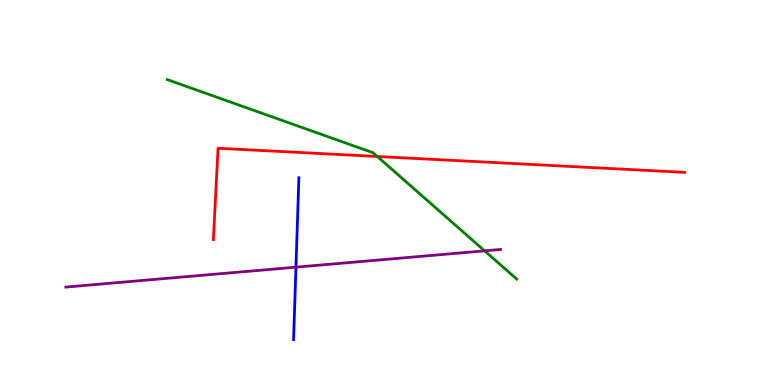[{'lines': ['blue', 'red'], 'intersections': []}, {'lines': ['green', 'red'], 'intersections': [{'x': 4.87, 'y': 5.94}]}, {'lines': ['purple', 'red'], 'intersections': []}, {'lines': ['blue', 'green'], 'intersections': []}, {'lines': ['blue', 'purple'], 'intersections': [{'x': 3.82, 'y': 3.06}]}, {'lines': ['green', 'purple'], 'intersections': [{'x': 6.25, 'y': 3.48}]}]